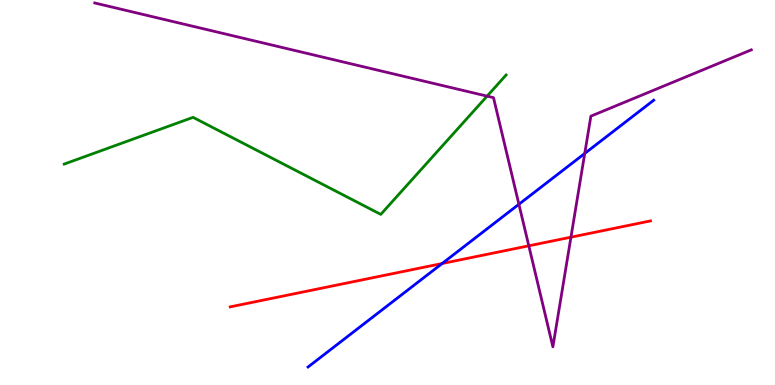[{'lines': ['blue', 'red'], 'intersections': [{'x': 5.7, 'y': 3.16}]}, {'lines': ['green', 'red'], 'intersections': []}, {'lines': ['purple', 'red'], 'intersections': [{'x': 6.82, 'y': 3.62}, {'x': 7.37, 'y': 3.84}]}, {'lines': ['blue', 'green'], 'intersections': []}, {'lines': ['blue', 'purple'], 'intersections': [{'x': 6.7, 'y': 4.69}, {'x': 7.55, 'y': 6.01}]}, {'lines': ['green', 'purple'], 'intersections': [{'x': 6.29, 'y': 7.5}]}]